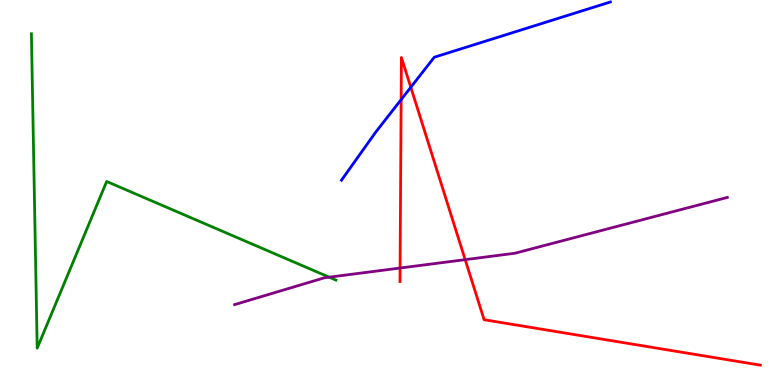[{'lines': ['blue', 'red'], 'intersections': [{'x': 5.18, 'y': 7.41}, {'x': 5.3, 'y': 7.73}]}, {'lines': ['green', 'red'], 'intersections': []}, {'lines': ['purple', 'red'], 'intersections': [{'x': 5.16, 'y': 3.04}, {'x': 6.0, 'y': 3.26}]}, {'lines': ['blue', 'green'], 'intersections': []}, {'lines': ['blue', 'purple'], 'intersections': []}, {'lines': ['green', 'purple'], 'intersections': [{'x': 4.25, 'y': 2.8}]}]